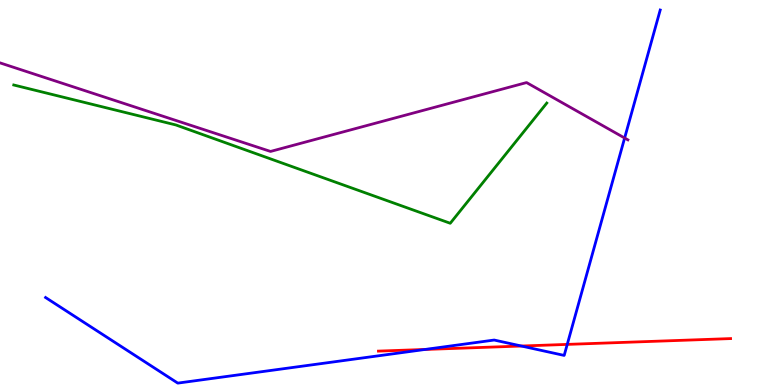[{'lines': ['blue', 'red'], 'intersections': [{'x': 5.48, 'y': 0.923}, {'x': 6.73, 'y': 1.01}, {'x': 7.32, 'y': 1.05}]}, {'lines': ['green', 'red'], 'intersections': []}, {'lines': ['purple', 'red'], 'intersections': []}, {'lines': ['blue', 'green'], 'intersections': []}, {'lines': ['blue', 'purple'], 'intersections': [{'x': 8.06, 'y': 6.42}]}, {'lines': ['green', 'purple'], 'intersections': []}]